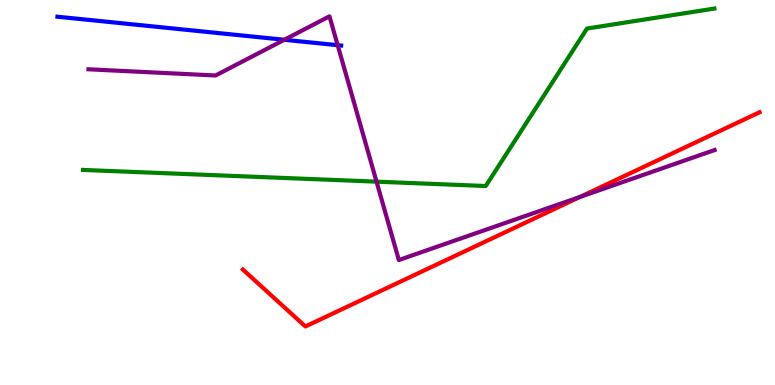[{'lines': ['blue', 'red'], 'intersections': []}, {'lines': ['green', 'red'], 'intersections': []}, {'lines': ['purple', 'red'], 'intersections': [{'x': 7.48, 'y': 4.88}]}, {'lines': ['blue', 'green'], 'intersections': []}, {'lines': ['blue', 'purple'], 'intersections': [{'x': 3.67, 'y': 8.97}, {'x': 4.36, 'y': 8.83}]}, {'lines': ['green', 'purple'], 'intersections': [{'x': 4.86, 'y': 5.28}]}]